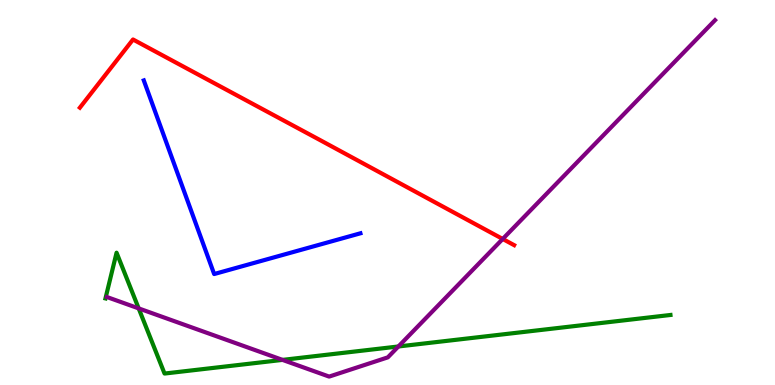[{'lines': ['blue', 'red'], 'intersections': []}, {'lines': ['green', 'red'], 'intersections': []}, {'lines': ['purple', 'red'], 'intersections': [{'x': 6.49, 'y': 3.79}]}, {'lines': ['blue', 'green'], 'intersections': []}, {'lines': ['blue', 'purple'], 'intersections': []}, {'lines': ['green', 'purple'], 'intersections': [{'x': 1.79, 'y': 1.99}, {'x': 3.65, 'y': 0.652}, {'x': 5.14, 'y': 1.0}]}]